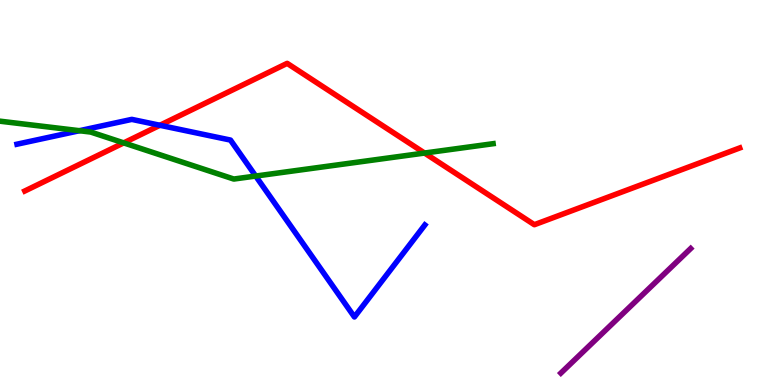[{'lines': ['blue', 'red'], 'intersections': [{'x': 2.06, 'y': 6.75}]}, {'lines': ['green', 'red'], 'intersections': [{'x': 1.6, 'y': 6.29}, {'x': 5.48, 'y': 6.02}]}, {'lines': ['purple', 'red'], 'intersections': []}, {'lines': ['blue', 'green'], 'intersections': [{'x': 1.03, 'y': 6.61}, {'x': 3.3, 'y': 5.43}]}, {'lines': ['blue', 'purple'], 'intersections': []}, {'lines': ['green', 'purple'], 'intersections': []}]